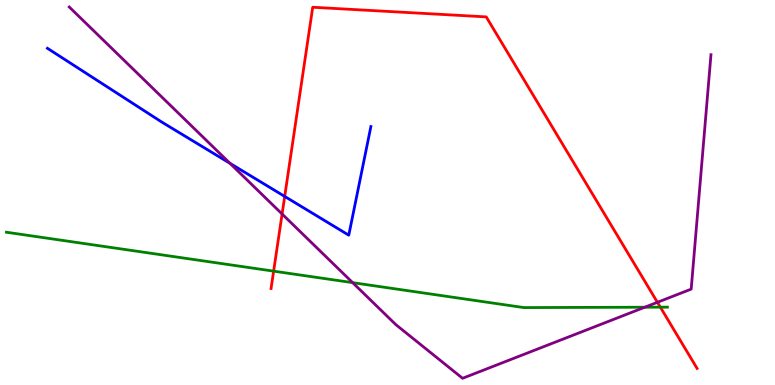[{'lines': ['blue', 'red'], 'intersections': [{'x': 3.67, 'y': 4.9}]}, {'lines': ['green', 'red'], 'intersections': [{'x': 3.53, 'y': 2.96}, {'x': 8.52, 'y': 2.02}]}, {'lines': ['purple', 'red'], 'intersections': [{'x': 3.64, 'y': 4.44}, {'x': 8.48, 'y': 2.15}]}, {'lines': ['blue', 'green'], 'intersections': []}, {'lines': ['blue', 'purple'], 'intersections': [{'x': 2.97, 'y': 5.76}]}, {'lines': ['green', 'purple'], 'intersections': [{'x': 4.55, 'y': 2.66}, {'x': 8.32, 'y': 2.02}]}]